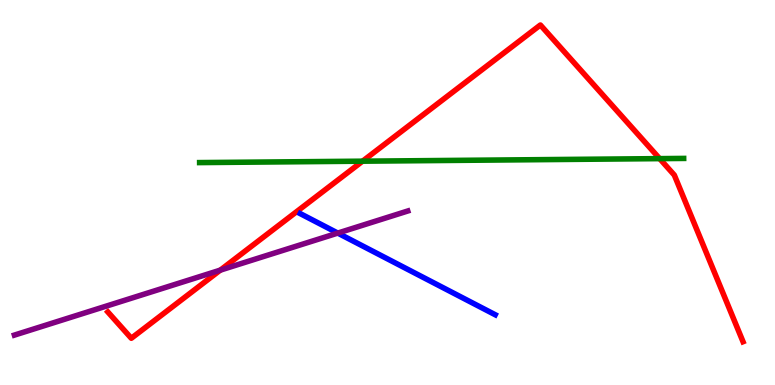[{'lines': ['blue', 'red'], 'intersections': []}, {'lines': ['green', 'red'], 'intersections': [{'x': 4.68, 'y': 5.81}, {'x': 8.51, 'y': 5.88}]}, {'lines': ['purple', 'red'], 'intersections': [{'x': 2.84, 'y': 2.98}]}, {'lines': ['blue', 'green'], 'intersections': []}, {'lines': ['blue', 'purple'], 'intersections': [{'x': 4.36, 'y': 3.95}]}, {'lines': ['green', 'purple'], 'intersections': []}]